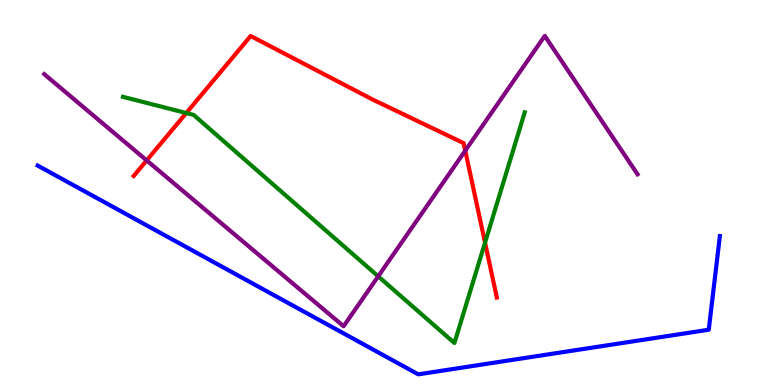[{'lines': ['blue', 'red'], 'intersections': []}, {'lines': ['green', 'red'], 'intersections': [{'x': 2.4, 'y': 7.06}, {'x': 6.26, 'y': 3.7}]}, {'lines': ['purple', 'red'], 'intersections': [{'x': 1.89, 'y': 5.83}, {'x': 6.0, 'y': 6.09}]}, {'lines': ['blue', 'green'], 'intersections': []}, {'lines': ['blue', 'purple'], 'intersections': []}, {'lines': ['green', 'purple'], 'intersections': [{'x': 4.88, 'y': 2.82}]}]